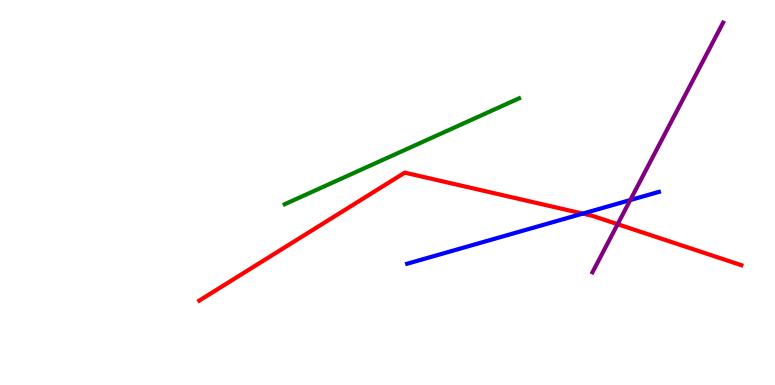[{'lines': ['blue', 'red'], 'intersections': [{'x': 7.52, 'y': 4.45}]}, {'lines': ['green', 'red'], 'intersections': []}, {'lines': ['purple', 'red'], 'intersections': [{'x': 7.97, 'y': 4.18}]}, {'lines': ['blue', 'green'], 'intersections': []}, {'lines': ['blue', 'purple'], 'intersections': [{'x': 8.13, 'y': 4.8}]}, {'lines': ['green', 'purple'], 'intersections': []}]